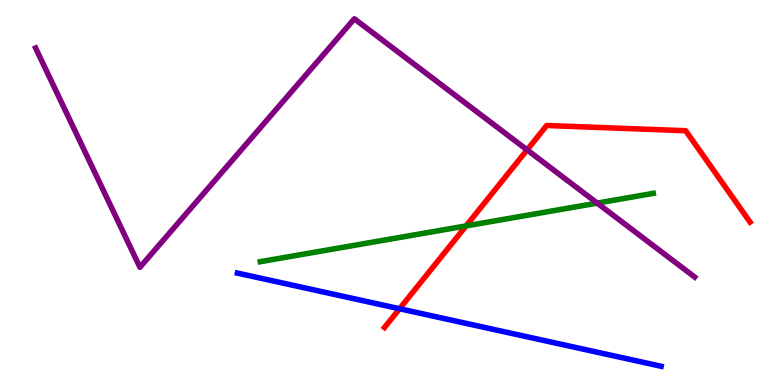[{'lines': ['blue', 'red'], 'intersections': [{'x': 5.16, 'y': 1.98}]}, {'lines': ['green', 'red'], 'intersections': [{'x': 6.01, 'y': 4.13}]}, {'lines': ['purple', 'red'], 'intersections': [{'x': 6.8, 'y': 6.11}]}, {'lines': ['blue', 'green'], 'intersections': []}, {'lines': ['blue', 'purple'], 'intersections': []}, {'lines': ['green', 'purple'], 'intersections': [{'x': 7.71, 'y': 4.72}]}]